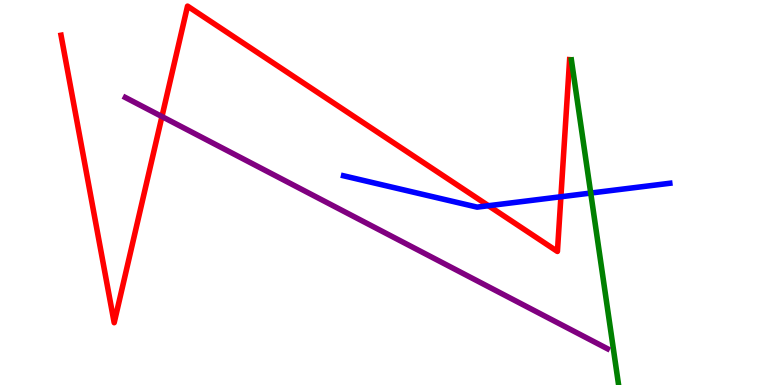[{'lines': ['blue', 'red'], 'intersections': [{'x': 6.3, 'y': 4.66}, {'x': 7.24, 'y': 4.89}]}, {'lines': ['green', 'red'], 'intersections': []}, {'lines': ['purple', 'red'], 'intersections': [{'x': 2.09, 'y': 6.97}]}, {'lines': ['blue', 'green'], 'intersections': [{'x': 7.62, 'y': 4.99}]}, {'lines': ['blue', 'purple'], 'intersections': []}, {'lines': ['green', 'purple'], 'intersections': []}]